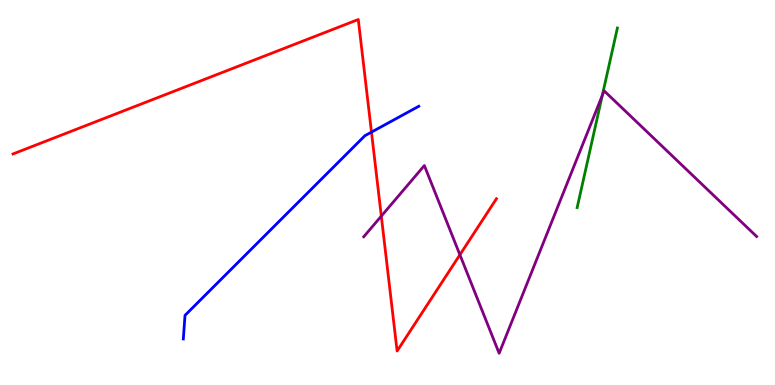[{'lines': ['blue', 'red'], 'intersections': [{'x': 4.79, 'y': 6.57}]}, {'lines': ['green', 'red'], 'intersections': []}, {'lines': ['purple', 'red'], 'intersections': [{'x': 4.92, 'y': 4.39}, {'x': 5.93, 'y': 3.38}]}, {'lines': ['blue', 'green'], 'intersections': []}, {'lines': ['blue', 'purple'], 'intersections': []}, {'lines': ['green', 'purple'], 'intersections': [{'x': 7.77, 'y': 7.52}]}]